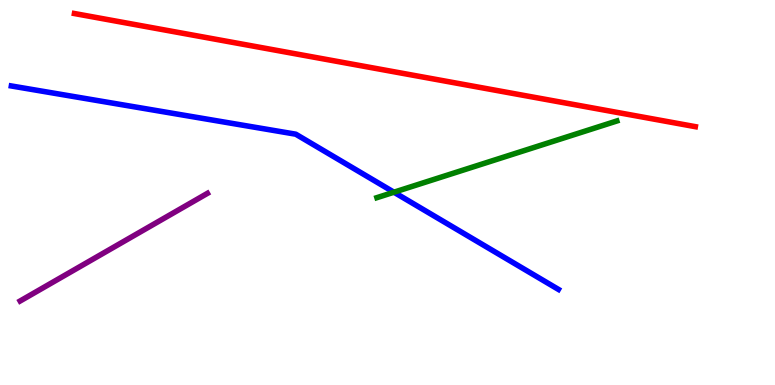[{'lines': ['blue', 'red'], 'intersections': []}, {'lines': ['green', 'red'], 'intersections': []}, {'lines': ['purple', 'red'], 'intersections': []}, {'lines': ['blue', 'green'], 'intersections': [{'x': 5.08, 'y': 5.01}]}, {'lines': ['blue', 'purple'], 'intersections': []}, {'lines': ['green', 'purple'], 'intersections': []}]